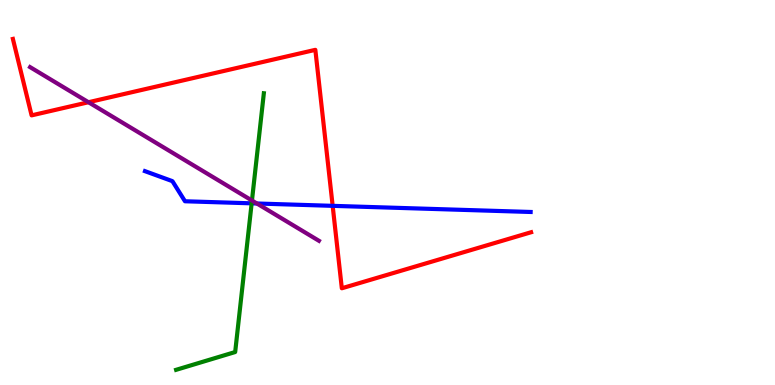[{'lines': ['blue', 'red'], 'intersections': [{'x': 4.29, 'y': 4.65}]}, {'lines': ['green', 'red'], 'intersections': []}, {'lines': ['purple', 'red'], 'intersections': [{'x': 1.14, 'y': 7.34}]}, {'lines': ['blue', 'green'], 'intersections': [{'x': 3.25, 'y': 4.72}]}, {'lines': ['blue', 'purple'], 'intersections': [{'x': 3.31, 'y': 4.71}]}, {'lines': ['green', 'purple'], 'intersections': [{'x': 3.25, 'y': 4.79}]}]